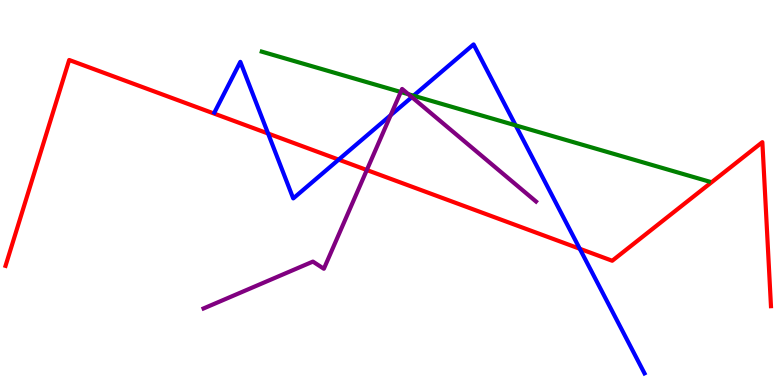[{'lines': ['blue', 'red'], 'intersections': [{'x': 3.46, 'y': 6.53}, {'x': 4.37, 'y': 5.85}, {'x': 7.48, 'y': 3.54}]}, {'lines': ['green', 'red'], 'intersections': []}, {'lines': ['purple', 'red'], 'intersections': [{'x': 4.73, 'y': 5.58}]}, {'lines': ['blue', 'green'], 'intersections': [{'x': 5.34, 'y': 7.51}, {'x': 6.65, 'y': 6.74}]}, {'lines': ['blue', 'purple'], 'intersections': [{'x': 5.04, 'y': 7.01}, {'x': 5.31, 'y': 7.48}]}, {'lines': ['green', 'purple'], 'intersections': [{'x': 5.17, 'y': 7.61}, {'x': 5.27, 'y': 7.55}]}]